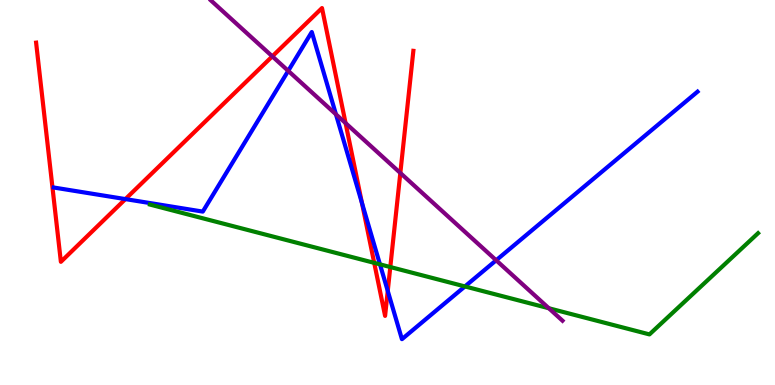[{'lines': ['blue', 'red'], 'intersections': [{'x': 1.62, 'y': 4.83}, {'x': 4.67, 'y': 4.73}, {'x': 5.0, 'y': 2.44}]}, {'lines': ['green', 'red'], 'intersections': [{'x': 4.83, 'y': 3.17}, {'x': 5.04, 'y': 3.06}]}, {'lines': ['purple', 'red'], 'intersections': [{'x': 3.51, 'y': 8.54}, {'x': 4.46, 'y': 6.8}, {'x': 5.17, 'y': 5.51}]}, {'lines': ['blue', 'green'], 'intersections': [{'x': 4.9, 'y': 3.13}, {'x': 6.0, 'y': 2.56}]}, {'lines': ['blue', 'purple'], 'intersections': [{'x': 3.72, 'y': 8.16}, {'x': 4.33, 'y': 7.03}, {'x': 6.4, 'y': 3.24}]}, {'lines': ['green', 'purple'], 'intersections': [{'x': 7.08, 'y': 1.99}]}]